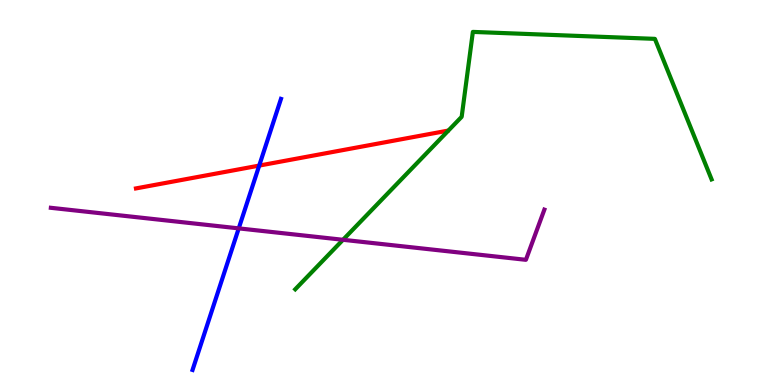[{'lines': ['blue', 'red'], 'intersections': [{'x': 3.34, 'y': 5.7}]}, {'lines': ['green', 'red'], 'intersections': []}, {'lines': ['purple', 'red'], 'intersections': []}, {'lines': ['blue', 'green'], 'intersections': []}, {'lines': ['blue', 'purple'], 'intersections': [{'x': 3.08, 'y': 4.07}]}, {'lines': ['green', 'purple'], 'intersections': [{'x': 4.43, 'y': 3.77}]}]